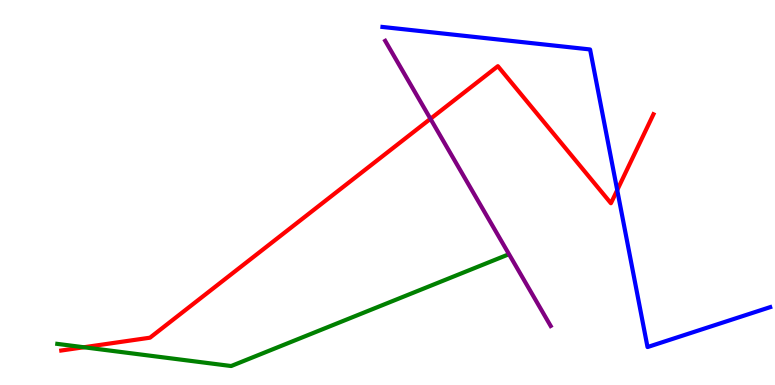[{'lines': ['blue', 'red'], 'intersections': [{'x': 7.96, 'y': 5.06}]}, {'lines': ['green', 'red'], 'intersections': [{'x': 1.08, 'y': 0.98}]}, {'lines': ['purple', 'red'], 'intersections': [{'x': 5.55, 'y': 6.91}]}, {'lines': ['blue', 'green'], 'intersections': []}, {'lines': ['blue', 'purple'], 'intersections': []}, {'lines': ['green', 'purple'], 'intersections': []}]